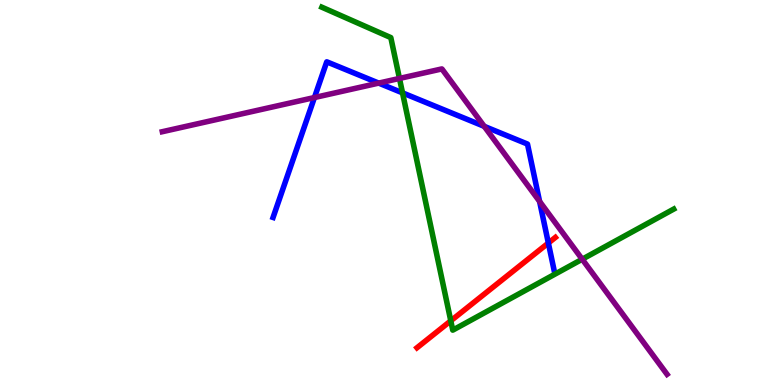[{'lines': ['blue', 'red'], 'intersections': [{'x': 7.08, 'y': 3.69}]}, {'lines': ['green', 'red'], 'intersections': [{'x': 5.82, 'y': 1.67}]}, {'lines': ['purple', 'red'], 'intersections': []}, {'lines': ['blue', 'green'], 'intersections': [{'x': 5.19, 'y': 7.59}]}, {'lines': ['blue', 'purple'], 'intersections': [{'x': 4.06, 'y': 7.47}, {'x': 4.89, 'y': 7.84}, {'x': 6.25, 'y': 6.72}, {'x': 6.96, 'y': 4.77}]}, {'lines': ['green', 'purple'], 'intersections': [{'x': 5.15, 'y': 7.96}, {'x': 7.51, 'y': 3.27}]}]